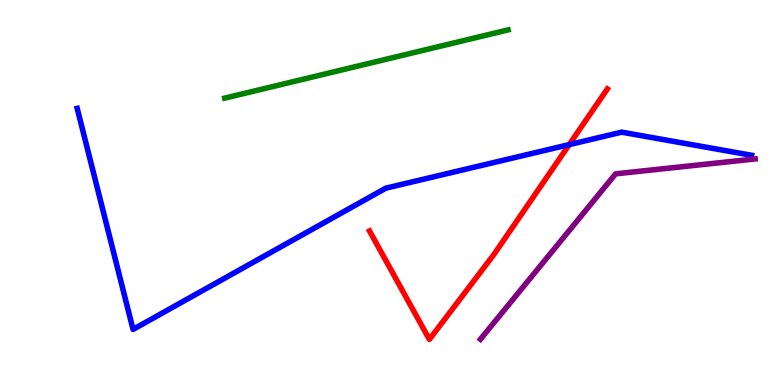[{'lines': ['blue', 'red'], 'intersections': [{'x': 7.34, 'y': 6.24}]}, {'lines': ['green', 'red'], 'intersections': []}, {'lines': ['purple', 'red'], 'intersections': []}, {'lines': ['blue', 'green'], 'intersections': []}, {'lines': ['blue', 'purple'], 'intersections': []}, {'lines': ['green', 'purple'], 'intersections': []}]